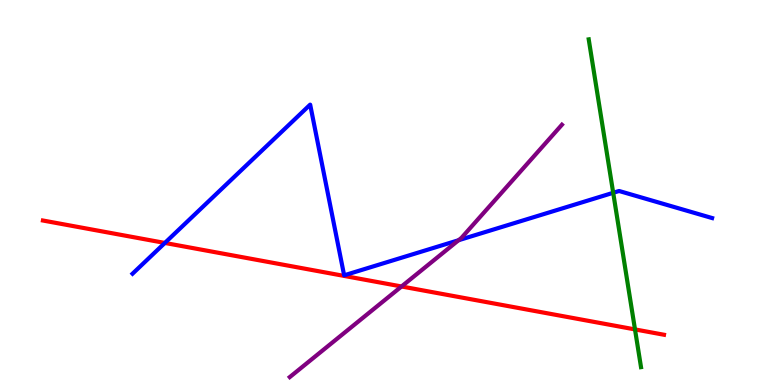[{'lines': ['blue', 'red'], 'intersections': [{'x': 2.13, 'y': 3.69}]}, {'lines': ['green', 'red'], 'intersections': [{'x': 8.19, 'y': 1.44}]}, {'lines': ['purple', 'red'], 'intersections': [{'x': 5.18, 'y': 2.56}]}, {'lines': ['blue', 'green'], 'intersections': [{'x': 7.91, 'y': 4.99}]}, {'lines': ['blue', 'purple'], 'intersections': [{'x': 5.92, 'y': 3.76}]}, {'lines': ['green', 'purple'], 'intersections': []}]